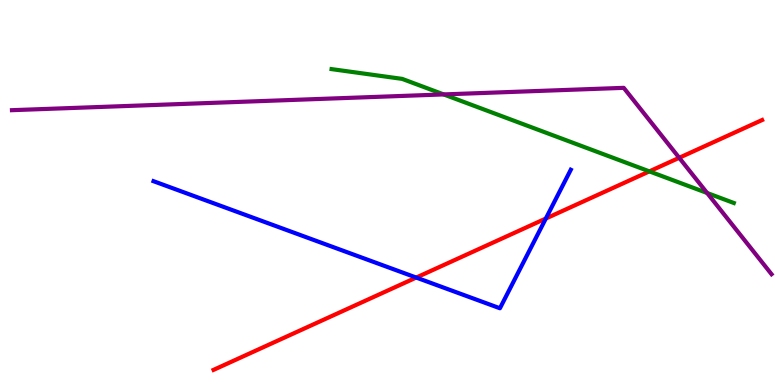[{'lines': ['blue', 'red'], 'intersections': [{'x': 5.37, 'y': 2.79}, {'x': 7.04, 'y': 4.32}]}, {'lines': ['green', 'red'], 'intersections': [{'x': 8.38, 'y': 5.55}]}, {'lines': ['purple', 'red'], 'intersections': [{'x': 8.76, 'y': 5.9}]}, {'lines': ['blue', 'green'], 'intersections': []}, {'lines': ['blue', 'purple'], 'intersections': []}, {'lines': ['green', 'purple'], 'intersections': [{'x': 5.72, 'y': 7.55}, {'x': 9.12, 'y': 4.99}]}]